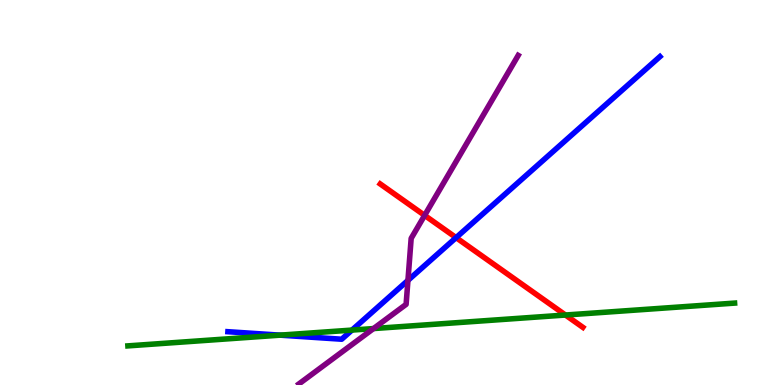[{'lines': ['blue', 'red'], 'intersections': [{'x': 5.89, 'y': 3.83}]}, {'lines': ['green', 'red'], 'intersections': [{'x': 7.3, 'y': 1.82}]}, {'lines': ['purple', 'red'], 'intersections': [{'x': 5.48, 'y': 4.41}]}, {'lines': ['blue', 'green'], 'intersections': [{'x': 3.61, 'y': 1.29}, {'x': 4.54, 'y': 1.43}]}, {'lines': ['blue', 'purple'], 'intersections': [{'x': 5.26, 'y': 2.72}]}, {'lines': ['green', 'purple'], 'intersections': [{'x': 4.82, 'y': 1.47}]}]